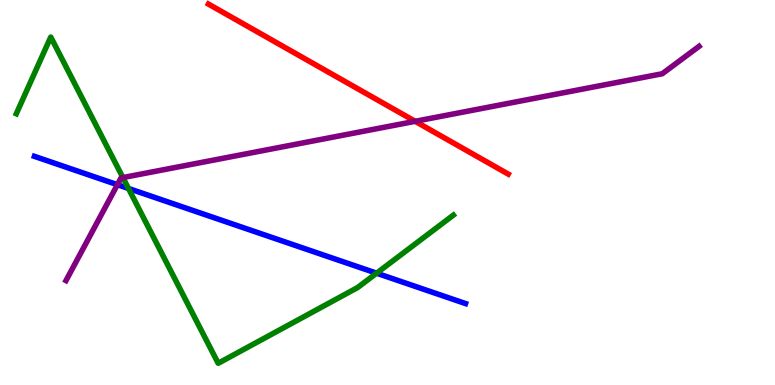[{'lines': ['blue', 'red'], 'intersections': []}, {'lines': ['green', 'red'], 'intersections': []}, {'lines': ['purple', 'red'], 'intersections': [{'x': 5.36, 'y': 6.85}]}, {'lines': ['blue', 'green'], 'intersections': [{'x': 1.66, 'y': 5.1}, {'x': 4.86, 'y': 2.9}]}, {'lines': ['blue', 'purple'], 'intersections': [{'x': 1.51, 'y': 5.2}]}, {'lines': ['green', 'purple'], 'intersections': [{'x': 1.59, 'y': 5.39}]}]